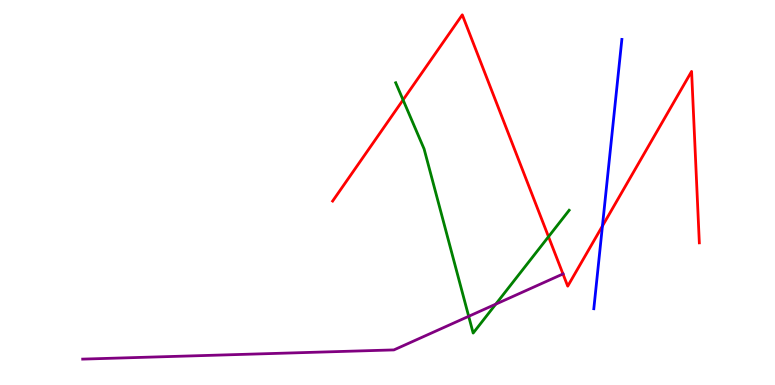[{'lines': ['blue', 'red'], 'intersections': [{'x': 7.77, 'y': 4.13}]}, {'lines': ['green', 'red'], 'intersections': [{'x': 5.2, 'y': 7.41}, {'x': 7.08, 'y': 3.85}]}, {'lines': ['purple', 'red'], 'intersections': [{'x': 7.26, 'y': 2.88}]}, {'lines': ['blue', 'green'], 'intersections': []}, {'lines': ['blue', 'purple'], 'intersections': []}, {'lines': ['green', 'purple'], 'intersections': [{'x': 6.05, 'y': 1.78}, {'x': 6.4, 'y': 2.1}]}]